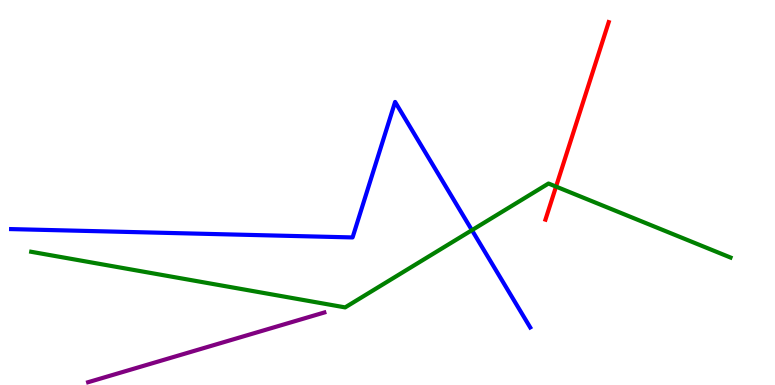[{'lines': ['blue', 'red'], 'intersections': []}, {'lines': ['green', 'red'], 'intersections': [{'x': 7.17, 'y': 5.15}]}, {'lines': ['purple', 'red'], 'intersections': []}, {'lines': ['blue', 'green'], 'intersections': [{'x': 6.09, 'y': 4.02}]}, {'lines': ['blue', 'purple'], 'intersections': []}, {'lines': ['green', 'purple'], 'intersections': []}]